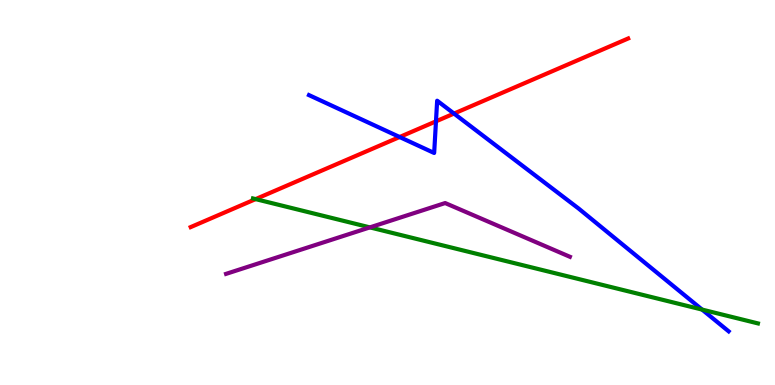[{'lines': ['blue', 'red'], 'intersections': [{'x': 5.16, 'y': 6.44}, {'x': 5.63, 'y': 6.85}, {'x': 5.86, 'y': 7.05}]}, {'lines': ['green', 'red'], 'intersections': [{'x': 3.3, 'y': 4.83}]}, {'lines': ['purple', 'red'], 'intersections': []}, {'lines': ['blue', 'green'], 'intersections': [{'x': 9.06, 'y': 1.96}]}, {'lines': ['blue', 'purple'], 'intersections': []}, {'lines': ['green', 'purple'], 'intersections': [{'x': 4.77, 'y': 4.09}]}]